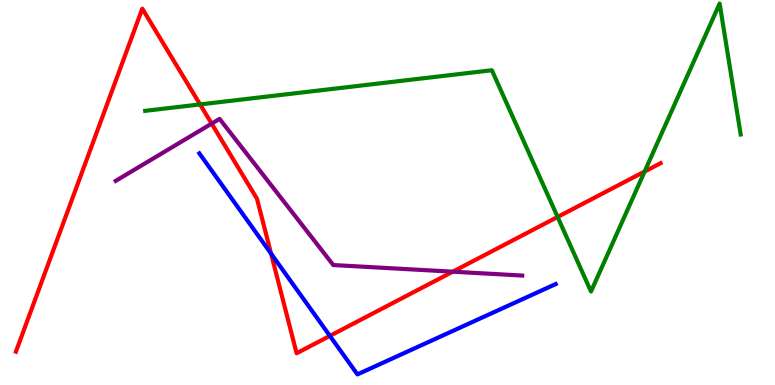[{'lines': ['blue', 'red'], 'intersections': [{'x': 3.5, 'y': 3.41}, {'x': 4.26, 'y': 1.28}]}, {'lines': ['green', 'red'], 'intersections': [{'x': 2.58, 'y': 7.29}, {'x': 7.19, 'y': 4.36}, {'x': 8.32, 'y': 5.54}]}, {'lines': ['purple', 'red'], 'intersections': [{'x': 2.73, 'y': 6.79}, {'x': 5.84, 'y': 2.94}]}, {'lines': ['blue', 'green'], 'intersections': []}, {'lines': ['blue', 'purple'], 'intersections': []}, {'lines': ['green', 'purple'], 'intersections': []}]